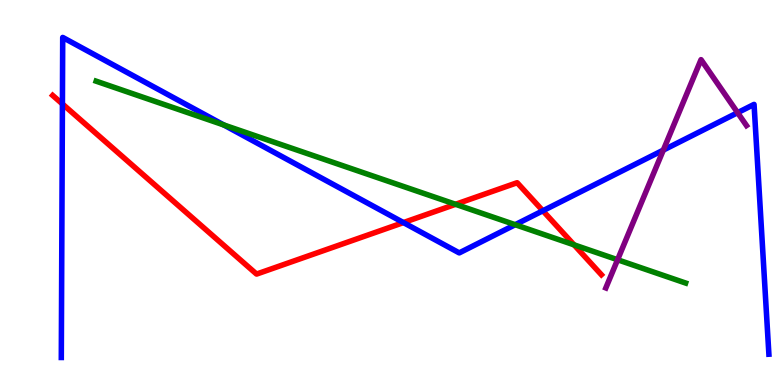[{'lines': ['blue', 'red'], 'intersections': [{'x': 0.805, 'y': 7.3}, {'x': 5.21, 'y': 4.22}, {'x': 7.0, 'y': 4.53}]}, {'lines': ['green', 'red'], 'intersections': [{'x': 5.88, 'y': 4.69}, {'x': 7.41, 'y': 3.64}]}, {'lines': ['purple', 'red'], 'intersections': []}, {'lines': ['blue', 'green'], 'intersections': [{'x': 2.89, 'y': 6.75}, {'x': 6.65, 'y': 4.16}]}, {'lines': ['blue', 'purple'], 'intersections': [{'x': 8.56, 'y': 6.1}, {'x': 9.52, 'y': 7.07}]}, {'lines': ['green', 'purple'], 'intersections': [{'x': 7.97, 'y': 3.25}]}]